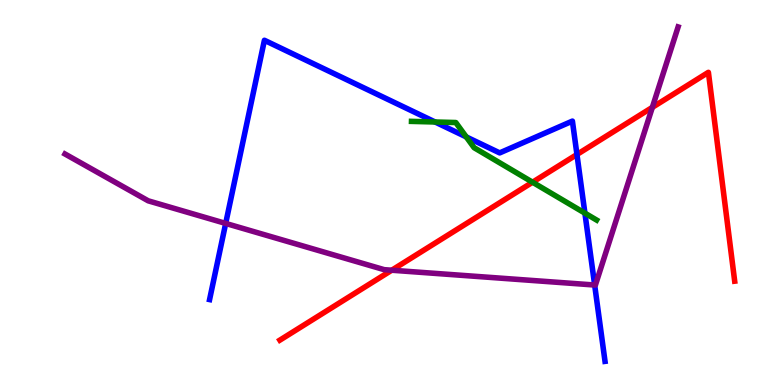[{'lines': ['blue', 'red'], 'intersections': [{'x': 7.44, 'y': 5.99}]}, {'lines': ['green', 'red'], 'intersections': [{'x': 6.87, 'y': 5.27}]}, {'lines': ['purple', 'red'], 'intersections': [{'x': 5.05, 'y': 2.98}, {'x': 8.42, 'y': 7.21}]}, {'lines': ['blue', 'green'], 'intersections': [{'x': 5.61, 'y': 6.83}, {'x': 6.02, 'y': 6.44}, {'x': 7.55, 'y': 4.46}]}, {'lines': ['blue', 'purple'], 'intersections': [{'x': 2.91, 'y': 4.2}, {'x': 7.67, 'y': 2.6}]}, {'lines': ['green', 'purple'], 'intersections': []}]